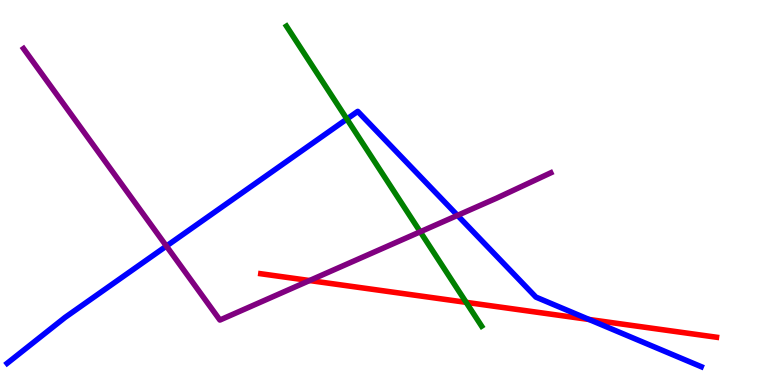[{'lines': ['blue', 'red'], 'intersections': [{'x': 7.6, 'y': 1.7}]}, {'lines': ['green', 'red'], 'intersections': [{'x': 6.01, 'y': 2.15}]}, {'lines': ['purple', 'red'], 'intersections': [{'x': 3.99, 'y': 2.71}]}, {'lines': ['blue', 'green'], 'intersections': [{'x': 4.48, 'y': 6.91}]}, {'lines': ['blue', 'purple'], 'intersections': [{'x': 2.15, 'y': 3.61}, {'x': 5.9, 'y': 4.41}]}, {'lines': ['green', 'purple'], 'intersections': [{'x': 5.42, 'y': 3.98}]}]